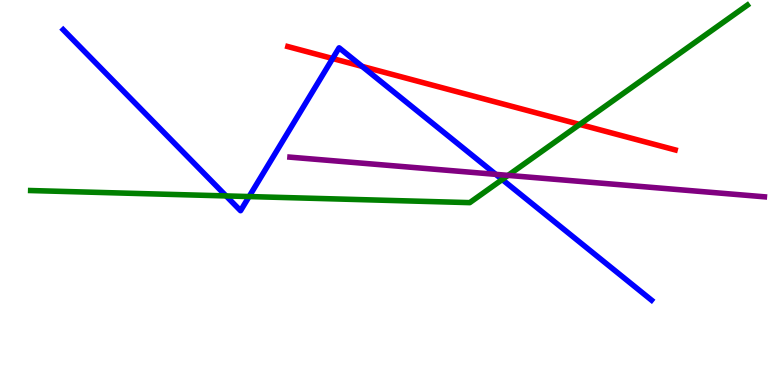[{'lines': ['blue', 'red'], 'intersections': [{'x': 4.29, 'y': 8.48}, {'x': 4.67, 'y': 8.28}]}, {'lines': ['green', 'red'], 'intersections': [{'x': 7.48, 'y': 6.77}]}, {'lines': ['purple', 'red'], 'intersections': []}, {'lines': ['blue', 'green'], 'intersections': [{'x': 2.92, 'y': 4.91}, {'x': 3.21, 'y': 4.89}, {'x': 6.48, 'y': 5.34}]}, {'lines': ['blue', 'purple'], 'intersections': [{'x': 6.4, 'y': 5.47}]}, {'lines': ['green', 'purple'], 'intersections': [{'x': 6.56, 'y': 5.44}]}]